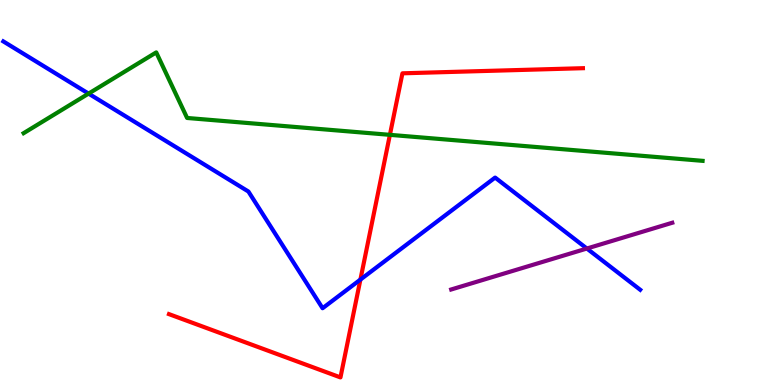[{'lines': ['blue', 'red'], 'intersections': [{'x': 4.65, 'y': 2.74}]}, {'lines': ['green', 'red'], 'intersections': [{'x': 5.03, 'y': 6.5}]}, {'lines': ['purple', 'red'], 'intersections': []}, {'lines': ['blue', 'green'], 'intersections': [{'x': 1.14, 'y': 7.57}]}, {'lines': ['blue', 'purple'], 'intersections': [{'x': 7.57, 'y': 3.54}]}, {'lines': ['green', 'purple'], 'intersections': []}]